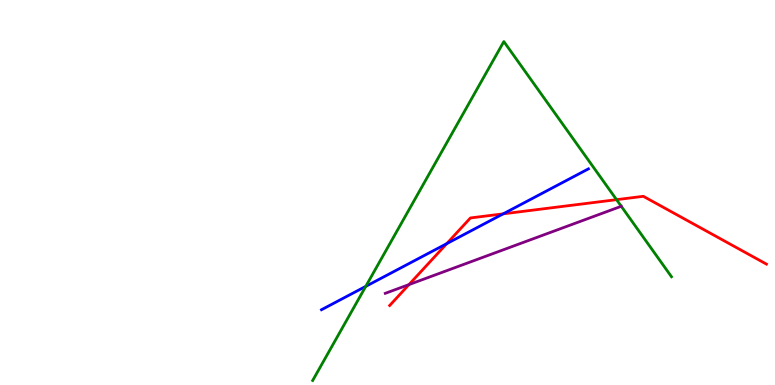[{'lines': ['blue', 'red'], 'intersections': [{'x': 5.76, 'y': 3.67}, {'x': 6.49, 'y': 4.45}]}, {'lines': ['green', 'red'], 'intersections': [{'x': 7.96, 'y': 4.81}]}, {'lines': ['purple', 'red'], 'intersections': [{'x': 5.28, 'y': 2.61}]}, {'lines': ['blue', 'green'], 'intersections': [{'x': 4.72, 'y': 2.56}]}, {'lines': ['blue', 'purple'], 'intersections': []}, {'lines': ['green', 'purple'], 'intersections': [{'x': 8.02, 'y': 4.64}]}]